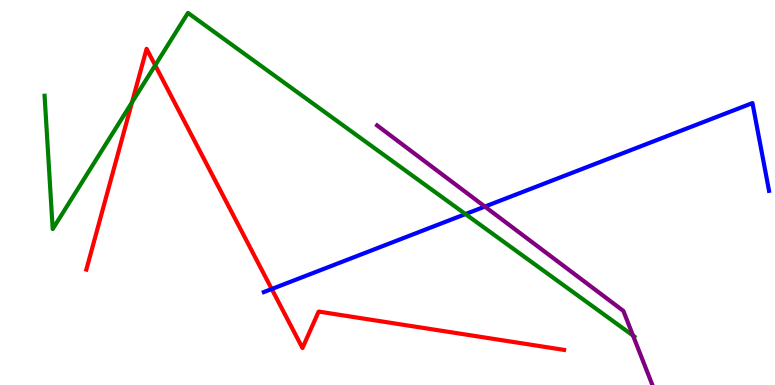[{'lines': ['blue', 'red'], 'intersections': [{'x': 3.51, 'y': 2.49}]}, {'lines': ['green', 'red'], 'intersections': [{'x': 1.7, 'y': 7.34}, {'x': 2.0, 'y': 8.3}]}, {'lines': ['purple', 'red'], 'intersections': []}, {'lines': ['blue', 'green'], 'intersections': [{'x': 6.01, 'y': 4.44}]}, {'lines': ['blue', 'purple'], 'intersections': [{'x': 6.26, 'y': 4.63}]}, {'lines': ['green', 'purple'], 'intersections': [{'x': 8.17, 'y': 1.28}]}]